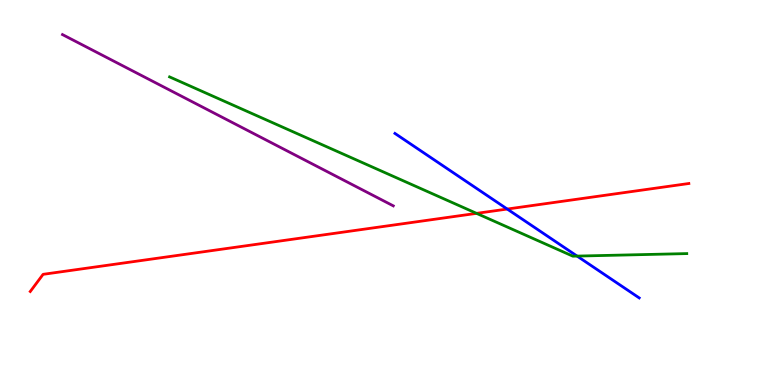[{'lines': ['blue', 'red'], 'intersections': [{'x': 6.55, 'y': 4.57}]}, {'lines': ['green', 'red'], 'intersections': [{'x': 6.15, 'y': 4.46}]}, {'lines': ['purple', 'red'], 'intersections': []}, {'lines': ['blue', 'green'], 'intersections': [{'x': 7.45, 'y': 3.35}]}, {'lines': ['blue', 'purple'], 'intersections': []}, {'lines': ['green', 'purple'], 'intersections': []}]